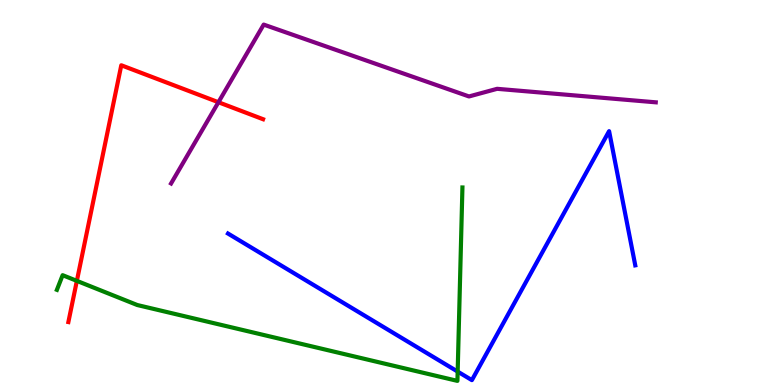[{'lines': ['blue', 'red'], 'intersections': []}, {'lines': ['green', 'red'], 'intersections': [{'x': 0.992, 'y': 2.7}]}, {'lines': ['purple', 'red'], 'intersections': [{'x': 2.82, 'y': 7.34}]}, {'lines': ['blue', 'green'], 'intersections': [{'x': 5.91, 'y': 0.348}]}, {'lines': ['blue', 'purple'], 'intersections': []}, {'lines': ['green', 'purple'], 'intersections': []}]